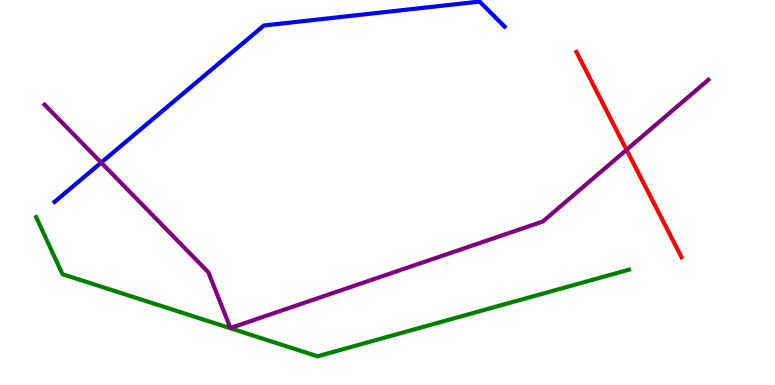[{'lines': ['blue', 'red'], 'intersections': []}, {'lines': ['green', 'red'], 'intersections': []}, {'lines': ['purple', 'red'], 'intersections': [{'x': 8.08, 'y': 6.11}]}, {'lines': ['blue', 'green'], 'intersections': []}, {'lines': ['blue', 'purple'], 'intersections': [{'x': 1.31, 'y': 5.78}]}, {'lines': ['green', 'purple'], 'intersections': []}]